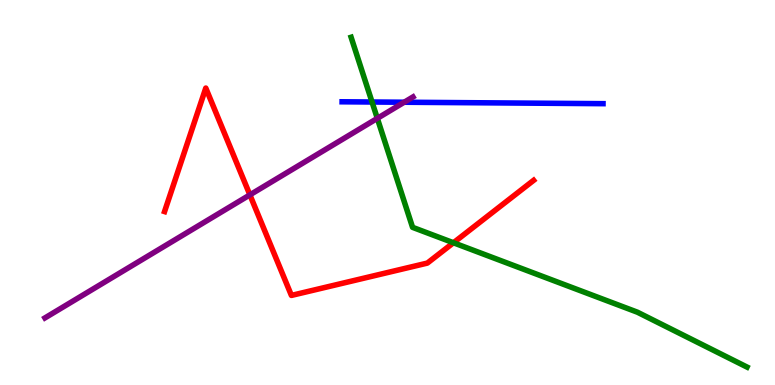[{'lines': ['blue', 'red'], 'intersections': []}, {'lines': ['green', 'red'], 'intersections': [{'x': 5.85, 'y': 3.69}]}, {'lines': ['purple', 'red'], 'intersections': [{'x': 3.22, 'y': 4.94}]}, {'lines': ['blue', 'green'], 'intersections': [{'x': 4.8, 'y': 7.35}]}, {'lines': ['blue', 'purple'], 'intersections': [{'x': 5.22, 'y': 7.34}]}, {'lines': ['green', 'purple'], 'intersections': [{'x': 4.87, 'y': 6.93}]}]